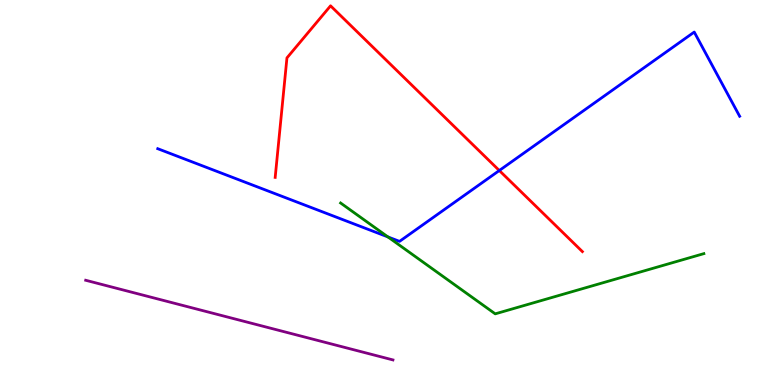[{'lines': ['blue', 'red'], 'intersections': [{'x': 6.44, 'y': 5.57}]}, {'lines': ['green', 'red'], 'intersections': []}, {'lines': ['purple', 'red'], 'intersections': []}, {'lines': ['blue', 'green'], 'intersections': [{'x': 5.01, 'y': 3.85}]}, {'lines': ['blue', 'purple'], 'intersections': []}, {'lines': ['green', 'purple'], 'intersections': []}]